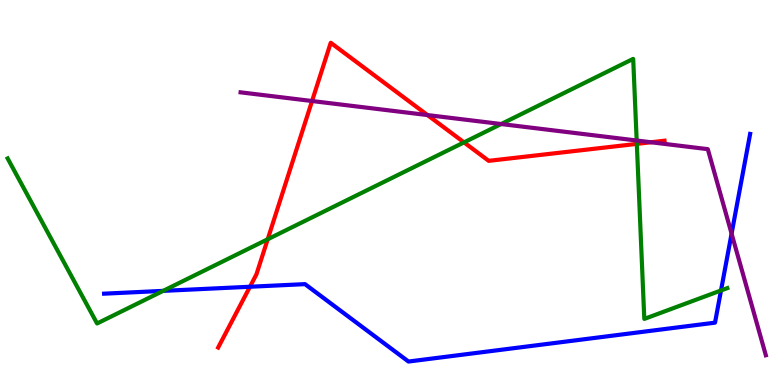[{'lines': ['blue', 'red'], 'intersections': [{'x': 3.23, 'y': 2.55}]}, {'lines': ['green', 'red'], 'intersections': [{'x': 3.45, 'y': 3.79}, {'x': 5.99, 'y': 6.3}, {'x': 8.22, 'y': 6.26}]}, {'lines': ['purple', 'red'], 'intersections': [{'x': 4.03, 'y': 7.38}, {'x': 5.52, 'y': 7.01}, {'x': 8.4, 'y': 6.31}]}, {'lines': ['blue', 'green'], 'intersections': [{'x': 2.11, 'y': 2.44}, {'x': 9.3, 'y': 2.46}]}, {'lines': ['blue', 'purple'], 'intersections': [{'x': 9.44, 'y': 3.93}]}, {'lines': ['green', 'purple'], 'intersections': [{'x': 6.47, 'y': 6.78}, {'x': 8.22, 'y': 6.35}]}]